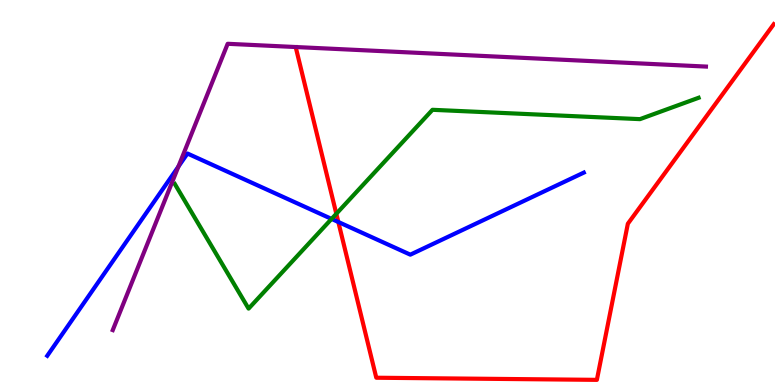[{'lines': ['blue', 'red'], 'intersections': [{'x': 4.37, 'y': 4.23}]}, {'lines': ['green', 'red'], 'intersections': [{'x': 4.34, 'y': 4.45}]}, {'lines': ['purple', 'red'], 'intersections': []}, {'lines': ['blue', 'green'], 'intersections': [{'x': 4.28, 'y': 4.31}]}, {'lines': ['blue', 'purple'], 'intersections': [{'x': 2.3, 'y': 5.67}]}, {'lines': ['green', 'purple'], 'intersections': []}]